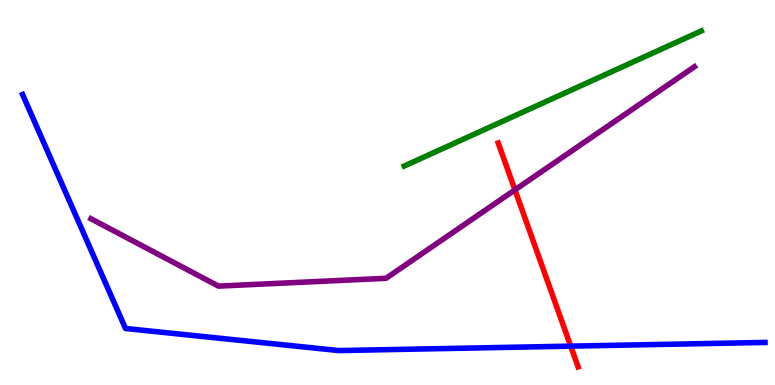[{'lines': ['blue', 'red'], 'intersections': [{'x': 7.36, 'y': 1.01}]}, {'lines': ['green', 'red'], 'intersections': []}, {'lines': ['purple', 'red'], 'intersections': [{'x': 6.64, 'y': 5.07}]}, {'lines': ['blue', 'green'], 'intersections': []}, {'lines': ['blue', 'purple'], 'intersections': []}, {'lines': ['green', 'purple'], 'intersections': []}]